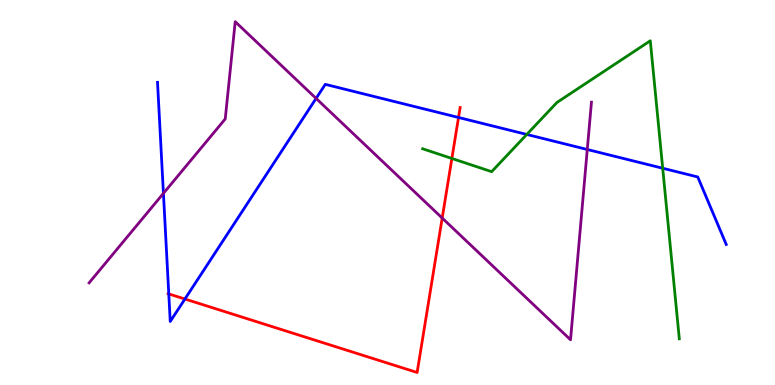[{'lines': ['blue', 'red'], 'intersections': [{'x': 2.18, 'y': 2.37}, {'x': 2.39, 'y': 2.23}, {'x': 5.92, 'y': 6.95}]}, {'lines': ['green', 'red'], 'intersections': [{'x': 5.83, 'y': 5.88}]}, {'lines': ['purple', 'red'], 'intersections': [{'x': 5.71, 'y': 4.34}]}, {'lines': ['blue', 'green'], 'intersections': [{'x': 6.8, 'y': 6.51}, {'x': 8.55, 'y': 5.63}]}, {'lines': ['blue', 'purple'], 'intersections': [{'x': 2.11, 'y': 4.98}, {'x': 4.08, 'y': 7.44}, {'x': 7.58, 'y': 6.12}]}, {'lines': ['green', 'purple'], 'intersections': []}]